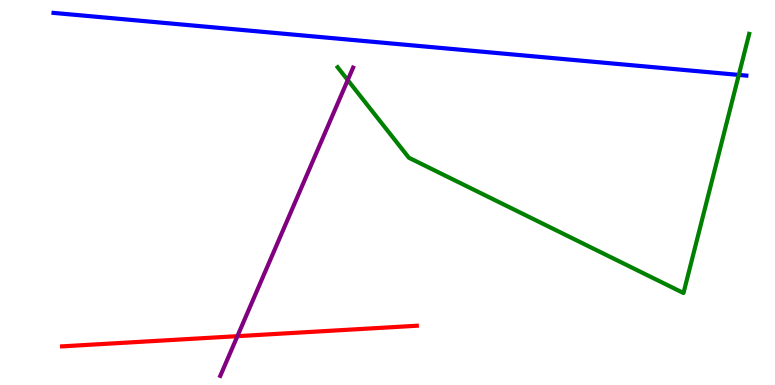[{'lines': ['blue', 'red'], 'intersections': []}, {'lines': ['green', 'red'], 'intersections': []}, {'lines': ['purple', 'red'], 'intersections': [{'x': 3.06, 'y': 1.27}]}, {'lines': ['blue', 'green'], 'intersections': [{'x': 9.53, 'y': 8.05}]}, {'lines': ['blue', 'purple'], 'intersections': []}, {'lines': ['green', 'purple'], 'intersections': [{'x': 4.49, 'y': 7.92}]}]